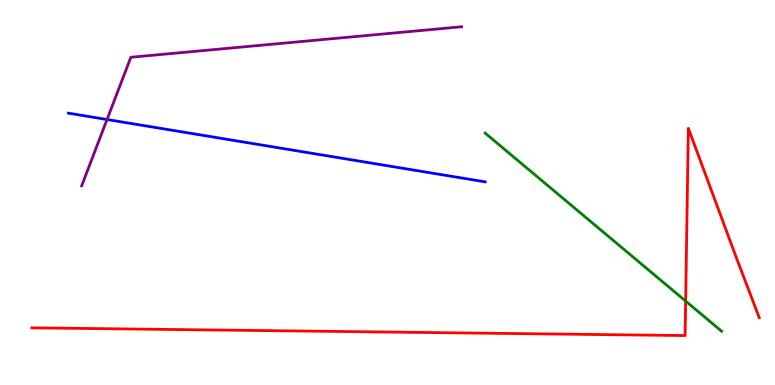[{'lines': ['blue', 'red'], 'intersections': []}, {'lines': ['green', 'red'], 'intersections': [{'x': 8.85, 'y': 2.18}]}, {'lines': ['purple', 'red'], 'intersections': []}, {'lines': ['blue', 'green'], 'intersections': []}, {'lines': ['blue', 'purple'], 'intersections': [{'x': 1.38, 'y': 6.9}]}, {'lines': ['green', 'purple'], 'intersections': []}]